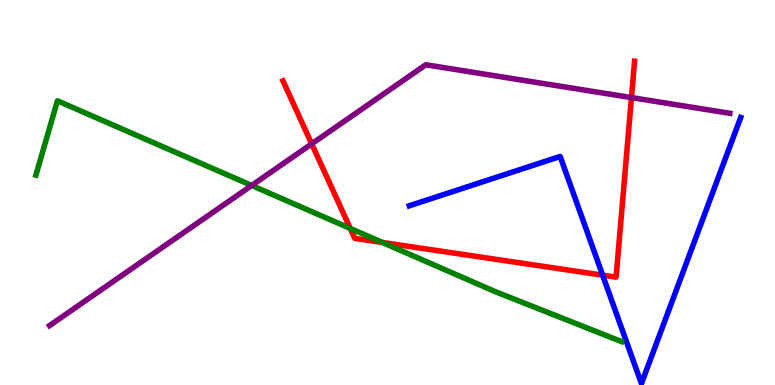[{'lines': ['blue', 'red'], 'intersections': [{'x': 7.78, 'y': 2.85}]}, {'lines': ['green', 'red'], 'intersections': [{'x': 4.52, 'y': 4.07}, {'x': 4.94, 'y': 3.7}]}, {'lines': ['purple', 'red'], 'intersections': [{'x': 4.02, 'y': 6.26}, {'x': 8.15, 'y': 7.47}]}, {'lines': ['blue', 'green'], 'intersections': []}, {'lines': ['blue', 'purple'], 'intersections': []}, {'lines': ['green', 'purple'], 'intersections': [{'x': 3.25, 'y': 5.18}]}]